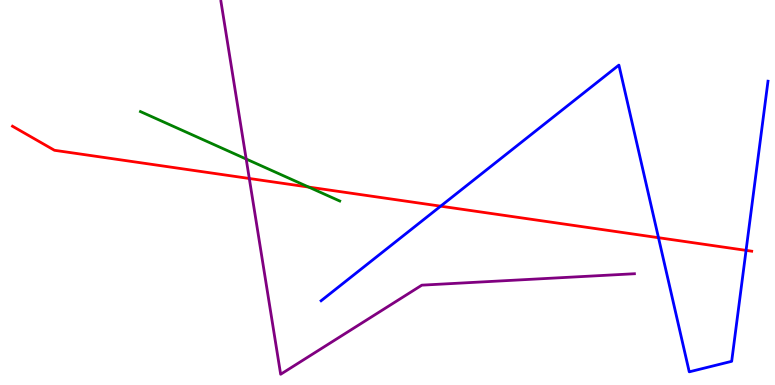[{'lines': ['blue', 'red'], 'intersections': [{'x': 5.69, 'y': 4.64}, {'x': 8.5, 'y': 3.83}, {'x': 9.63, 'y': 3.5}]}, {'lines': ['green', 'red'], 'intersections': [{'x': 3.98, 'y': 5.14}]}, {'lines': ['purple', 'red'], 'intersections': [{'x': 3.22, 'y': 5.36}]}, {'lines': ['blue', 'green'], 'intersections': []}, {'lines': ['blue', 'purple'], 'intersections': []}, {'lines': ['green', 'purple'], 'intersections': [{'x': 3.18, 'y': 5.87}]}]